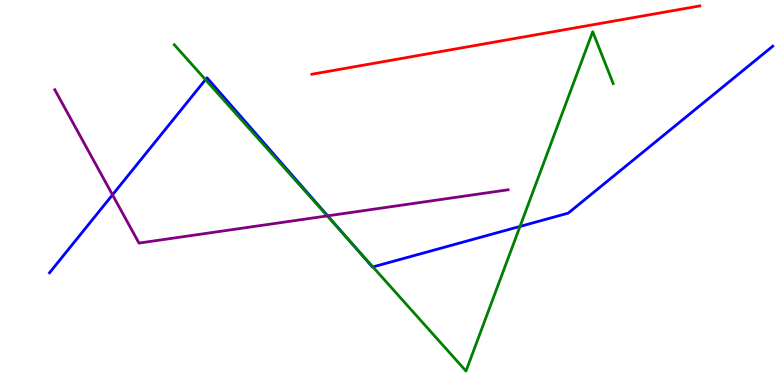[{'lines': ['blue', 'red'], 'intersections': []}, {'lines': ['green', 'red'], 'intersections': []}, {'lines': ['purple', 'red'], 'intersections': []}, {'lines': ['blue', 'green'], 'intersections': [{'x': 2.65, 'y': 7.93}, {'x': 4.48, 'y': 3.81}, {'x': 4.81, 'y': 3.07}, {'x': 6.71, 'y': 4.12}]}, {'lines': ['blue', 'purple'], 'intersections': [{'x': 1.45, 'y': 4.94}, {'x': 4.23, 'y': 4.39}]}, {'lines': ['green', 'purple'], 'intersections': [{'x': 4.22, 'y': 4.39}]}]